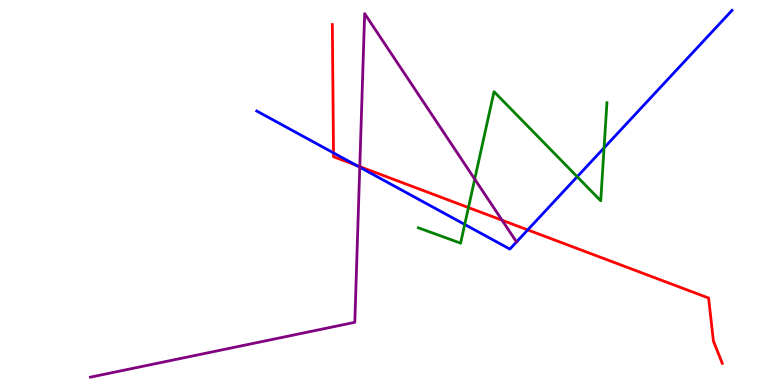[{'lines': ['blue', 'red'], 'intersections': [{'x': 4.3, 'y': 6.03}, {'x': 4.6, 'y': 5.71}, {'x': 6.81, 'y': 4.03}]}, {'lines': ['green', 'red'], 'intersections': [{'x': 6.04, 'y': 4.61}]}, {'lines': ['purple', 'red'], 'intersections': [{'x': 4.64, 'y': 5.67}, {'x': 6.48, 'y': 4.28}]}, {'lines': ['blue', 'green'], 'intersections': [{'x': 6.0, 'y': 4.17}, {'x': 7.45, 'y': 5.41}, {'x': 7.79, 'y': 6.16}]}, {'lines': ['blue', 'purple'], 'intersections': [{'x': 4.64, 'y': 5.66}, {'x': 6.66, 'y': 3.72}]}, {'lines': ['green', 'purple'], 'intersections': [{'x': 6.13, 'y': 5.35}]}]